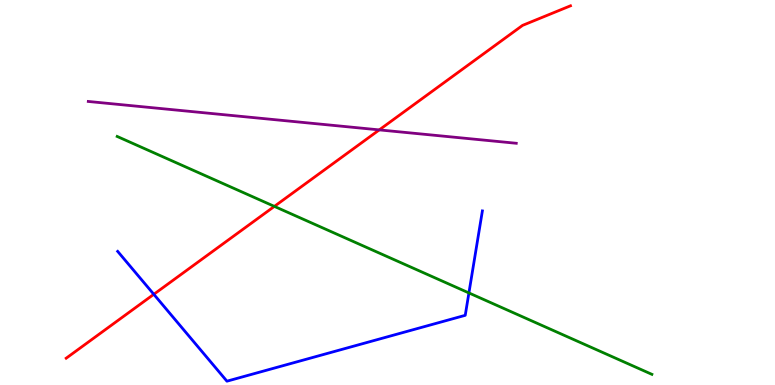[{'lines': ['blue', 'red'], 'intersections': [{'x': 1.98, 'y': 2.36}]}, {'lines': ['green', 'red'], 'intersections': [{'x': 3.54, 'y': 4.64}]}, {'lines': ['purple', 'red'], 'intersections': [{'x': 4.89, 'y': 6.63}]}, {'lines': ['blue', 'green'], 'intersections': [{'x': 6.05, 'y': 2.39}]}, {'lines': ['blue', 'purple'], 'intersections': []}, {'lines': ['green', 'purple'], 'intersections': []}]